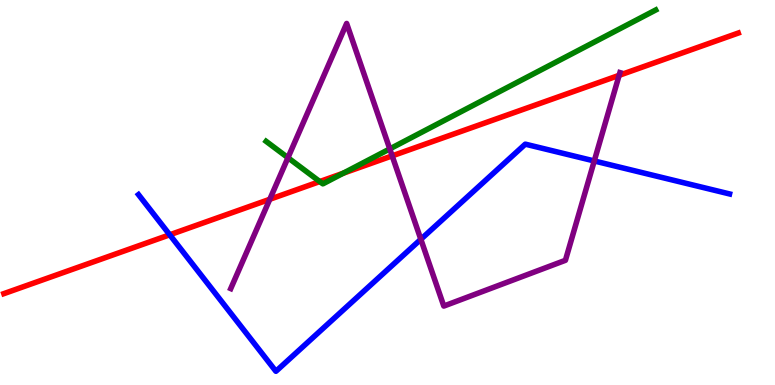[{'lines': ['blue', 'red'], 'intersections': [{'x': 2.19, 'y': 3.9}]}, {'lines': ['green', 'red'], 'intersections': [{'x': 4.13, 'y': 5.28}, {'x': 4.43, 'y': 5.5}]}, {'lines': ['purple', 'red'], 'intersections': [{'x': 3.48, 'y': 4.82}, {'x': 5.06, 'y': 5.95}, {'x': 7.99, 'y': 8.04}]}, {'lines': ['blue', 'green'], 'intersections': []}, {'lines': ['blue', 'purple'], 'intersections': [{'x': 5.43, 'y': 3.78}, {'x': 7.67, 'y': 5.82}]}, {'lines': ['green', 'purple'], 'intersections': [{'x': 3.72, 'y': 5.9}, {'x': 5.03, 'y': 6.13}]}]